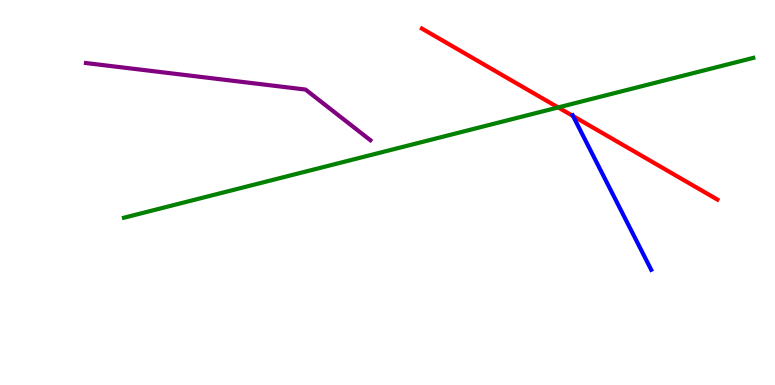[{'lines': ['blue', 'red'], 'intersections': [{'x': 7.39, 'y': 6.99}]}, {'lines': ['green', 'red'], 'intersections': [{'x': 7.2, 'y': 7.21}]}, {'lines': ['purple', 'red'], 'intersections': []}, {'lines': ['blue', 'green'], 'intersections': []}, {'lines': ['blue', 'purple'], 'intersections': []}, {'lines': ['green', 'purple'], 'intersections': []}]